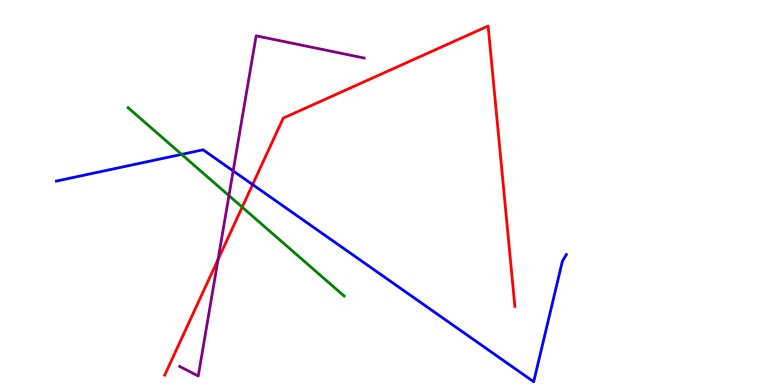[{'lines': ['blue', 'red'], 'intersections': [{'x': 3.26, 'y': 5.21}]}, {'lines': ['green', 'red'], 'intersections': [{'x': 3.13, 'y': 4.62}]}, {'lines': ['purple', 'red'], 'intersections': [{'x': 2.81, 'y': 3.26}]}, {'lines': ['blue', 'green'], 'intersections': [{'x': 2.34, 'y': 5.99}]}, {'lines': ['blue', 'purple'], 'intersections': [{'x': 3.01, 'y': 5.56}]}, {'lines': ['green', 'purple'], 'intersections': [{'x': 2.95, 'y': 4.92}]}]